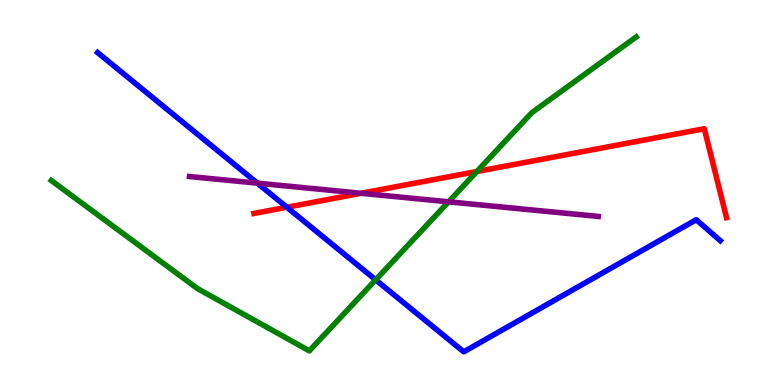[{'lines': ['blue', 'red'], 'intersections': [{'x': 3.7, 'y': 4.62}]}, {'lines': ['green', 'red'], 'intersections': [{'x': 6.15, 'y': 5.55}]}, {'lines': ['purple', 'red'], 'intersections': [{'x': 4.66, 'y': 4.98}]}, {'lines': ['blue', 'green'], 'intersections': [{'x': 4.85, 'y': 2.73}]}, {'lines': ['blue', 'purple'], 'intersections': [{'x': 3.32, 'y': 5.24}]}, {'lines': ['green', 'purple'], 'intersections': [{'x': 5.79, 'y': 4.76}]}]